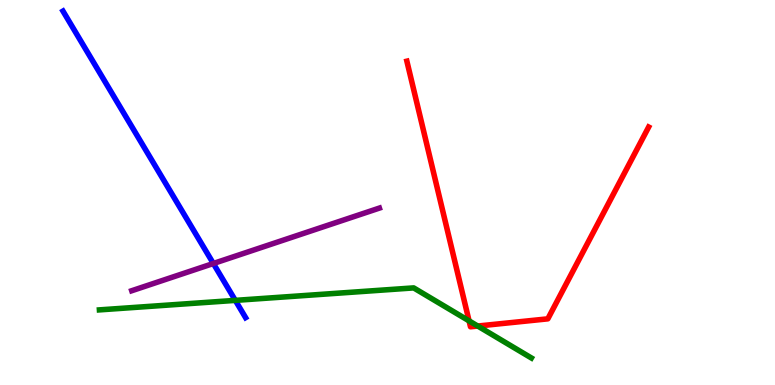[{'lines': ['blue', 'red'], 'intersections': []}, {'lines': ['green', 'red'], 'intersections': [{'x': 6.05, 'y': 1.67}, {'x': 6.16, 'y': 1.53}]}, {'lines': ['purple', 'red'], 'intersections': []}, {'lines': ['blue', 'green'], 'intersections': [{'x': 3.04, 'y': 2.2}]}, {'lines': ['blue', 'purple'], 'intersections': [{'x': 2.75, 'y': 3.16}]}, {'lines': ['green', 'purple'], 'intersections': []}]